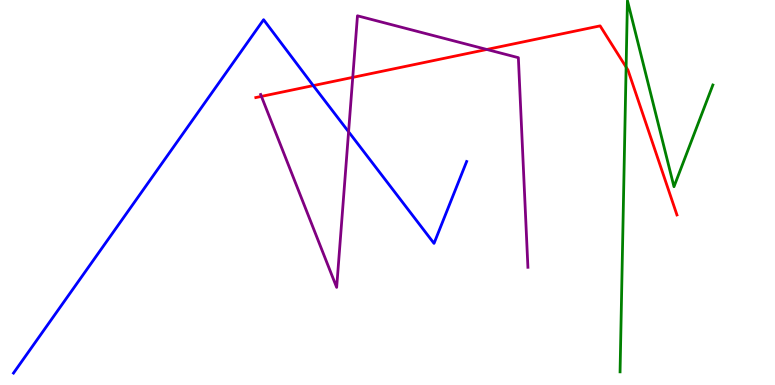[{'lines': ['blue', 'red'], 'intersections': [{'x': 4.04, 'y': 7.78}]}, {'lines': ['green', 'red'], 'intersections': [{'x': 8.08, 'y': 8.26}]}, {'lines': ['purple', 'red'], 'intersections': [{'x': 3.37, 'y': 7.5}, {'x': 4.55, 'y': 7.99}, {'x': 6.28, 'y': 8.72}]}, {'lines': ['blue', 'green'], 'intersections': []}, {'lines': ['blue', 'purple'], 'intersections': [{'x': 4.5, 'y': 6.58}]}, {'lines': ['green', 'purple'], 'intersections': []}]